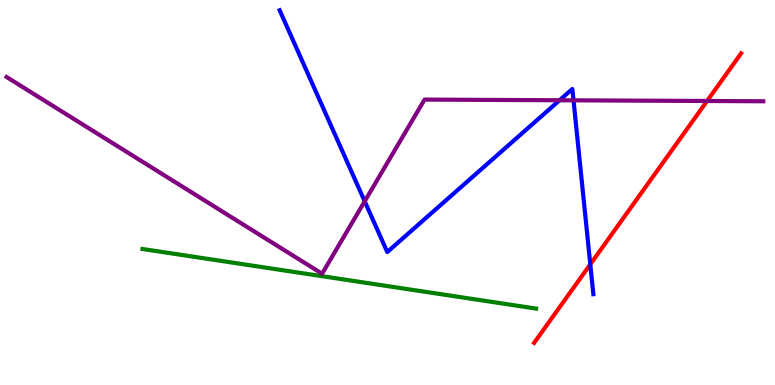[{'lines': ['blue', 'red'], 'intersections': [{'x': 7.62, 'y': 3.13}]}, {'lines': ['green', 'red'], 'intersections': []}, {'lines': ['purple', 'red'], 'intersections': [{'x': 9.12, 'y': 7.38}]}, {'lines': ['blue', 'green'], 'intersections': []}, {'lines': ['blue', 'purple'], 'intersections': [{'x': 4.71, 'y': 4.77}, {'x': 7.22, 'y': 7.4}, {'x': 7.4, 'y': 7.39}]}, {'lines': ['green', 'purple'], 'intersections': []}]